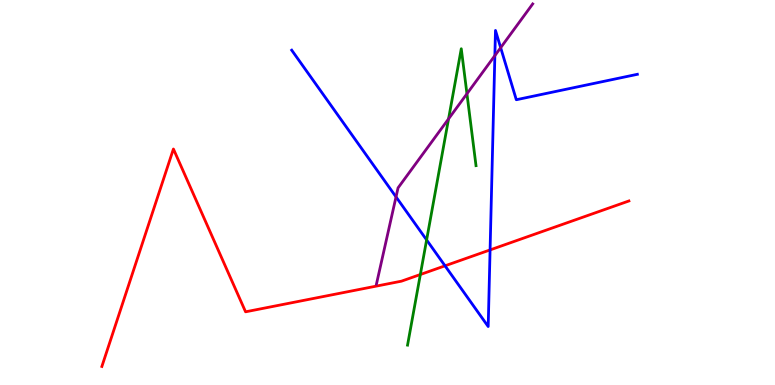[{'lines': ['blue', 'red'], 'intersections': [{'x': 5.74, 'y': 3.1}, {'x': 6.32, 'y': 3.51}]}, {'lines': ['green', 'red'], 'intersections': [{'x': 5.42, 'y': 2.87}]}, {'lines': ['purple', 'red'], 'intersections': []}, {'lines': ['blue', 'green'], 'intersections': [{'x': 5.5, 'y': 3.77}]}, {'lines': ['blue', 'purple'], 'intersections': [{'x': 5.11, 'y': 4.89}, {'x': 6.39, 'y': 8.56}, {'x': 6.46, 'y': 8.76}]}, {'lines': ['green', 'purple'], 'intersections': [{'x': 5.79, 'y': 6.91}, {'x': 6.03, 'y': 7.56}]}]